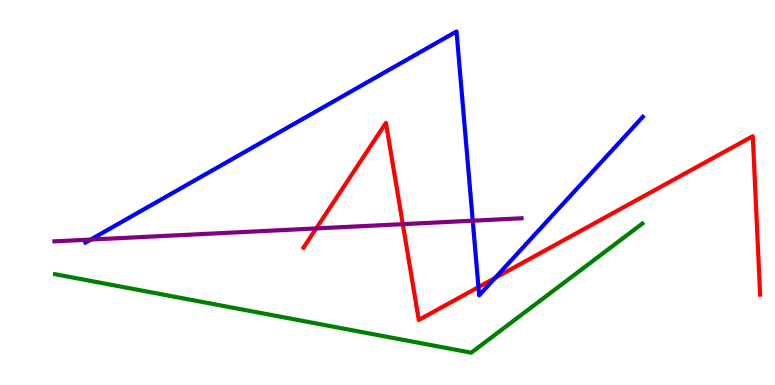[{'lines': ['blue', 'red'], 'intersections': [{'x': 6.17, 'y': 2.54}, {'x': 6.39, 'y': 2.78}]}, {'lines': ['green', 'red'], 'intersections': []}, {'lines': ['purple', 'red'], 'intersections': [{'x': 4.08, 'y': 4.07}, {'x': 5.2, 'y': 4.18}]}, {'lines': ['blue', 'green'], 'intersections': []}, {'lines': ['blue', 'purple'], 'intersections': [{'x': 1.17, 'y': 3.78}, {'x': 6.1, 'y': 4.27}]}, {'lines': ['green', 'purple'], 'intersections': []}]